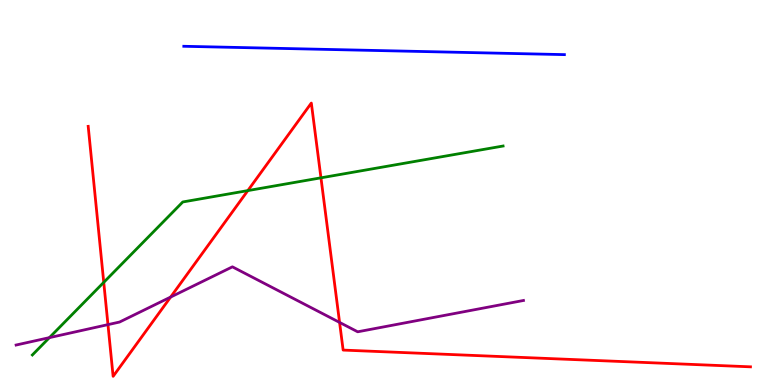[{'lines': ['blue', 'red'], 'intersections': []}, {'lines': ['green', 'red'], 'intersections': [{'x': 1.34, 'y': 2.67}, {'x': 3.2, 'y': 5.05}, {'x': 4.14, 'y': 5.38}]}, {'lines': ['purple', 'red'], 'intersections': [{'x': 1.39, 'y': 1.57}, {'x': 2.2, 'y': 2.28}, {'x': 4.38, 'y': 1.63}]}, {'lines': ['blue', 'green'], 'intersections': []}, {'lines': ['blue', 'purple'], 'intersections': []}, {'lines': ['green', 'purple'], 'intersections': [{'x': 0.637, 'y': 1.23}]}]